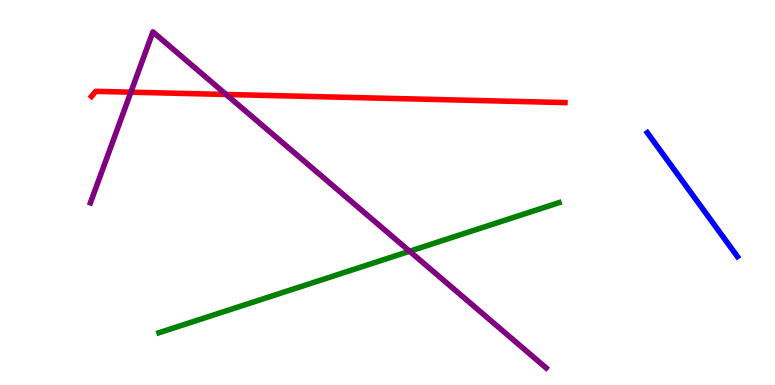[{'lines': ['blue', 'red'], 'intersections': []}, {'lines': ['green', 'red'], 'intersections': []}, {'lines': ['purple', 'red'], 'intersections': [{'x': 1.69, 'y': 7.61}, {'x': 2.92, 'y': 7.55}]}, {'lines': ['blue', 'green'], 'intersections': []}, {'lines': ['blue', 'purple'], 'intersections': []}, {'lines': ['green', 'purple'], 'intersections': [{'x': 5.29, 'y': 3.47}]}]